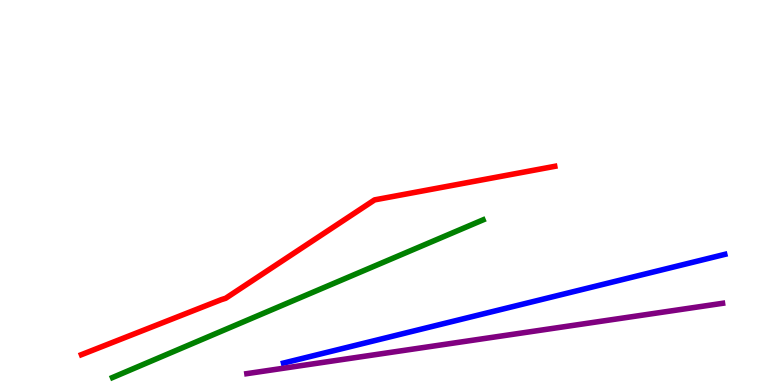[{'lines': ['blue', 'red'], 'intersections': []}, {'lines': ['green', 'red'], 'intersections': []}, {'lines': ['purple', 'red'], 'intersections': []}, {'lines': ['blue', 'green'], 'intersections': []}, {'lines': ['blue', 'purple'], 'intersections': []}, {'lines': ['green', 'purple'], 'intersections': []}]